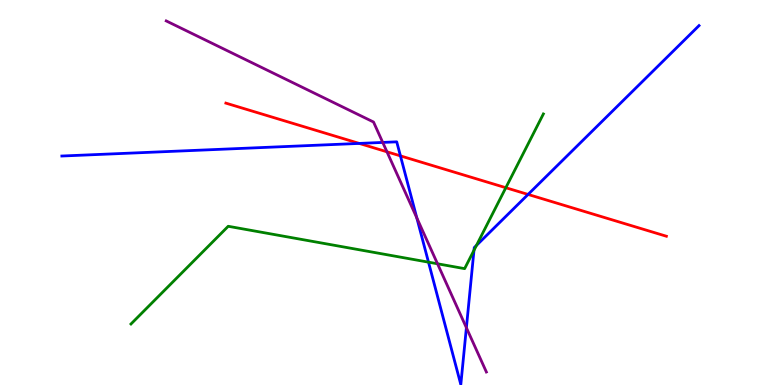[{'lines': ['blue', 'red'], 'intersections': [{'x': 4.64, 'y': 6.27}, {'x': 5.17, 'y': 5.95}, {'x': 6.81, 'y': 4.95}]}, {'lines': ['green', 'red'], 'intersections': [{'x': 6.53, 'y': 5.12}]}, {'lines': ['purple', 'red'], 'intersections': [{'x': 4.99, 'y': 6.06}]}, {'lines': ['blue', 'green'], 'intersections': [{'x': 5.53, 'y': 3.19}, {'x': 6.12, 'y': 3.5}, {'x': 6.15, 'y': 3.63}]}, {'lines': ['blue', 'purple'], 'intersections': [{'x': 4.94, 'y': 6.3}, {'x': 5.38, 'y': 4.34}, {'x': 6.02, 'y': 1.49}]}, {'lines': ['green', 'purple'], 'intersections': [{'x': 5.65, 'y': 3.15}]}]